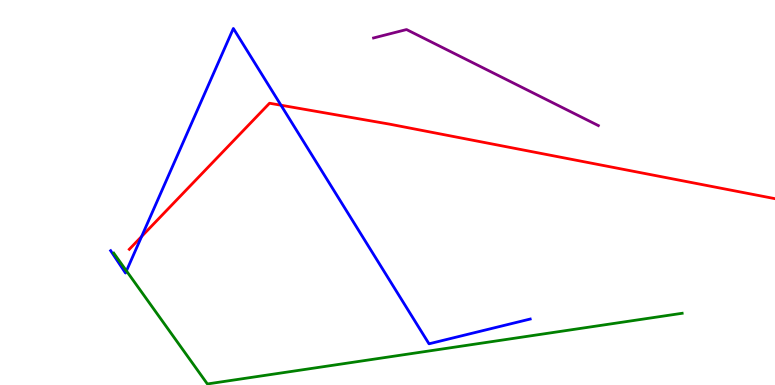[{'lines': ['blue', 'red'], 'intersections': [{'x': 1.83, 'y': 3.86}, {'x': 3.63, 'y': 7.27}]}, {'lines': ['green', 'red'], 'intersections': []}, {'lines': ['purple', 'red'], 'intersections': []}, {'lines': ['blue', 'green'], 'intersections': [{'x': 1.63, 'y': 2.96}]}, {'lines': ['blue', 'purple'], 'intersections': []}, {'lines': ['green', 'purple'], 'intersections': []}]